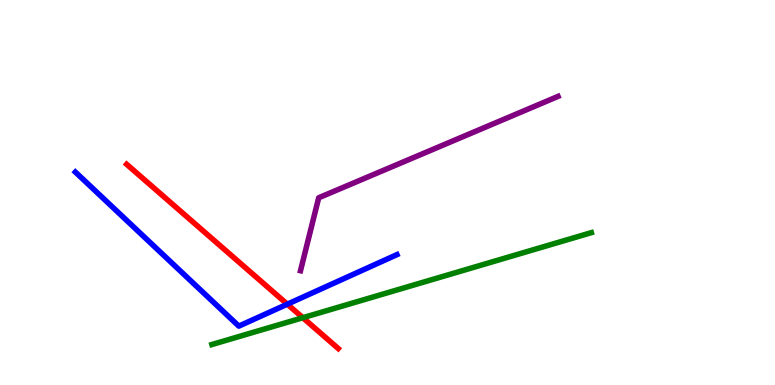[{'lines': ['blue', 'red'], 'intersections': [{'x': 3.71, 'y': 2.1}]}, {'lines': ['green', 'red'], 'intersections': [{'x': 3.91, 'y': 1.75}]}, {'lines': ['purple', 'red'], 'intersections': []}, {'lines': ['blue', 'green'], 'intersections': []}, {'lines': ['blue', 'purple'], 'intersections': []}, {'lines': ['green', 'purple'], 'intersections': []}]